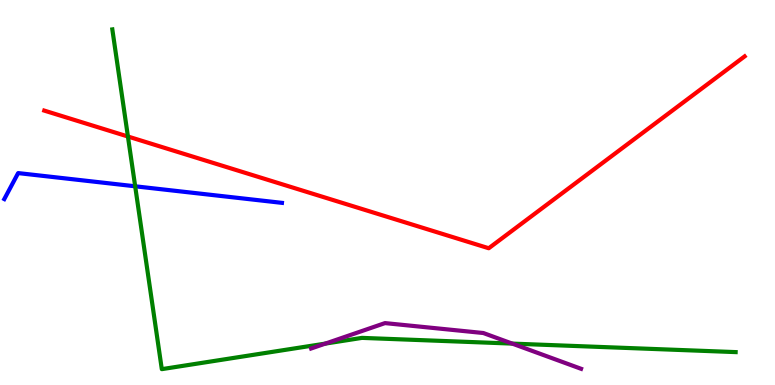[{'lines': ['blue', 'red'], 'intersections': []}, {'lines': ['green', 'red'], 'intersections': [{'x': 1.65, 'y': 6.45}]}, {'lines': ['purple', 'red'], 'intersections': []}, {'lines': ['blue', 'green'], 'intersections': [{'x': 1.74, 'y': 5.16}]}, {'lines': ['blue', 'purple'], 'intersections': []}, {'lines': ['green', 'purple'], 'intersections': [{'x': 4.2, 'y': 1.08}, {'x': 6.61, 'y': 1.08}]}]